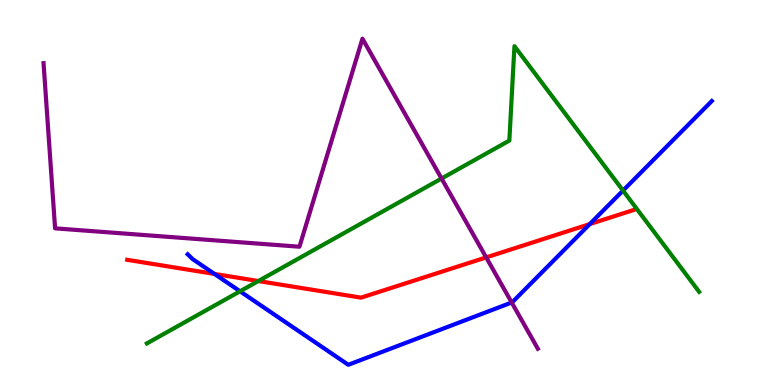[{'lines': ['blue', 'red'], 'intersections': [{'x': 2.77, 'y': 2.88}, {'x': 7.61, 'y': 4.18}]}, {'lines': ['green', 'red'], 'intersections': [{'x': 3.33, 'y': 2.7}]}, {'lines': ['purple', 'red'], 'intersections': [{'x': 6.27, 'y': 3.31}]}, {'lines': ['blue', 'green'], 'intersections': [{'x': 3.1, 'y': 2.43}, {'x': 8.04, 'y': 5.05}]}, {'lines': ['blue', 'purple'], 'intersections': [{'x': 6.6, 'y': 2.14}]}, {'lines': ['green', 'purple'], 'intersections': [{'x': 5.7, 'y': 5.36}]}]